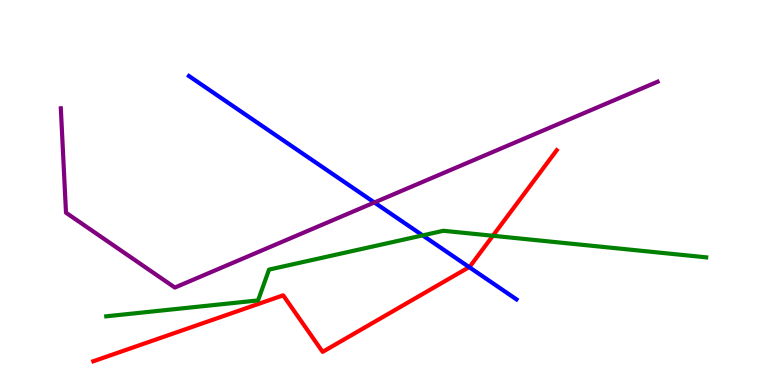[{'lines': ['blue', 'red'], 'intersections': [{'x': 6.05, 'y': 3.06}]}, {'lines': ['green', 'red'], 'intersections': [{'x': 6.36, 'y': 3.88}]}, {'lines': ['purple', 'red'], 'intersections': []}, {'lines': ['blue', 'green'], 'intersections': [{'x': 5.45, 'y': 3.89}]}, {'lines': ['blue', 'purple'], 'intersections': [{'x': 4.83, 'y': 4.74}]}, {'lines': ['green', 'purple'], 'intersections': []}]